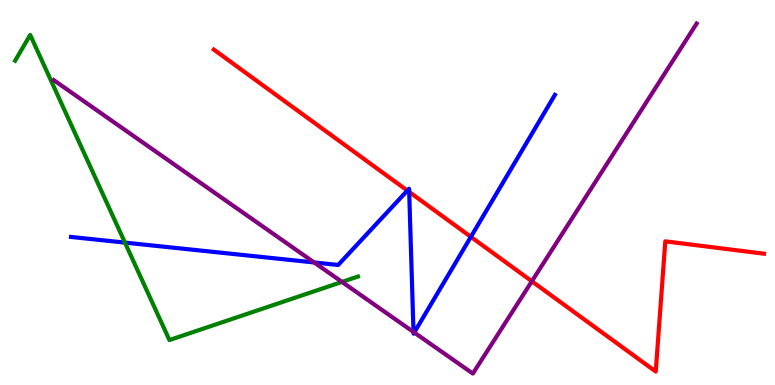[{'lines': ['blue', 'red'], 'intersections': [{'x': 5.26, 'y': 5.05}, {'x': 5.28, 'y': 5.02}, {'x': 6.08, 'y': 3.85}]}, {'lines': ['green', 'red'], 'intersections': []}, {'lines': ['purple', 'red'], 'intersections': [{'x': 6.86, 'y': 2.69}]}, {'lines': ['blue', 'green'], 'intersections': [{'x': 1.61, 'y': 3.7}]}, {'lines': ['blue', 'purple'], 'intersections': [{'x': 4.05, 'y': 3.18}, {'x': 5.34, 'y': 1.38}, {'x': 5.35, 'y': 1.36}]}, {'lines': ['green', 'purple'], 'intersections': [{'x': 4.41, 'y': 2.68}]}]